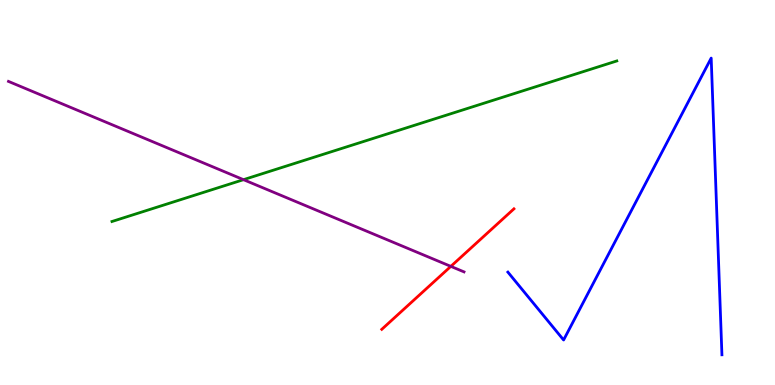[{'lines': ['blue', 'red'], 'intersections': []}, {'lines': ['green', 'red'], 'intersections': []}, {'lines': ['purple', 'red'], 'intersections': [{'x': 5.82, 'y': 3.08}]}, {'lines': ['blue', 'green'], 'intersections': []}, {'lines': ['blue', 'purple'], 'intersections': []}, {'lines': ['green', 'purple'], 'intersections': [{'x': 3.14, 'y': 5.33}]}]